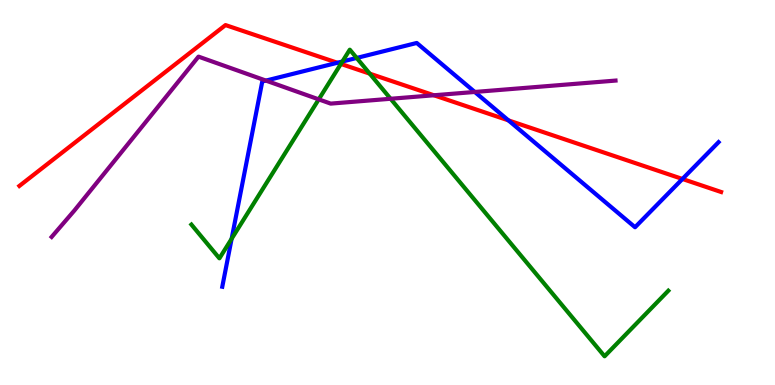[{'lines': ['blue', 'red'], 'intersections': [{'x': 4.35, 'y': 8.37}, {'x': 6.56, 'y': 6.87}, {'x': 8.81, 'y': 5.35}]}, {'lines': ['green', 'red'], 'intersections': [{'x': 4.4, 'y': 8.34}, {'x': 4.77, 'y': 8.09}]}, {'lines': ['purple', 'red'], 'intersections': [{'x': 5.6, 'y': 7.53}]}, {'lines': ['blue', 'green'], 'intersections': [{'x': 2.99, 'y': 3.8}, {'x': 4.42, 'y': 8.4}, {'x': 4.6, 'y': 8.49}]}, {'lines': ['blue', 'purple'], 'intersections': [{'x': 3.43, 'y': 7.91}, {'x': 6.13, 'y': 7.61}]}, {'lines': ['green', 'purple'], 'intersections': [{'x': 4.11, 'y': 7.42}, {'x': 5.04, 'y': 7.43}]}]